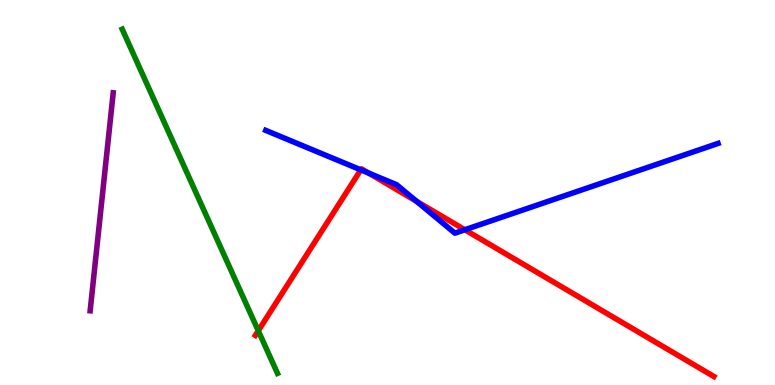[{'lines': ['blue', 'red'], 'intersections': [{'x': 4.66, 'y': 5.59}, {'x': 4.76, 'y': 5.5}, {'x': 5.37, 'y': 4.77}, {'x': 6.0, 'y': 4.03}]}, {'lines': ['green', 'red'], 'intersections': [{'x': 3.33, 'y': 1.41}]}, {'lines': ['purple', 'red'], 'intersections': []}, {'lines': ['blue', 'green'], 'intersections': []}, {'lines': ['blue', 'purple'], 'intersections': []}, {'lines': ['green', 'purple'], 'intersections': []}]